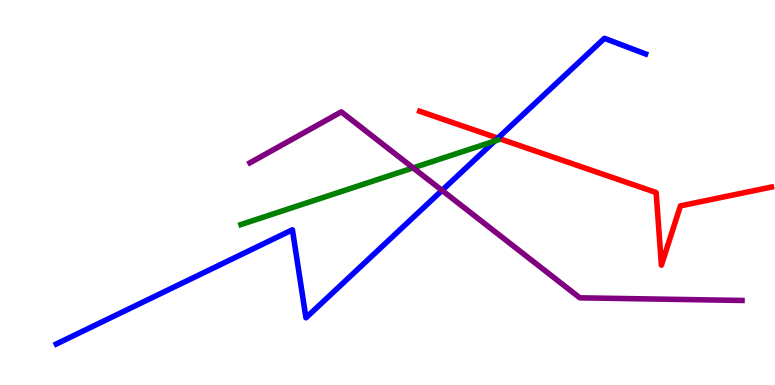[{'lines': ['blue', 'red'], 'intersections': [{'x': 6.42, 'y': 6.41}]}, {'lines': ['green', 'red'], 'intersections': []}, {'lines': ['purple', 'red'], 'intersections': []}, {'lines': ['blue', 'green'], 'intersections': [{'x': 6.38, 'y': 6.34}]}, {'lines': ['blue', 'purple'], 'intersections': [{'x': 5.7, 'y': 5.05}]}, {'lines': ['green', 'purple'], 'intersections': [{'x': 5.33, 'y': 5.64}]}]